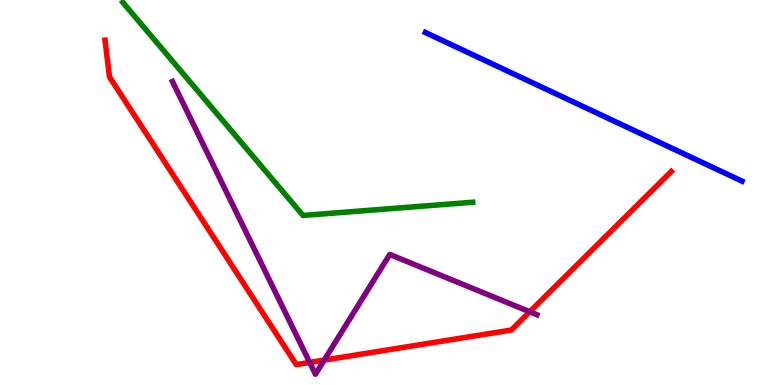[{'lines': ['blue', 'red'], 'intersections': []}, {'lines': ['green', 'red'], 'intersections': []}, {'lines': ['purple', 'red'], 'intersections': [{'x': 4.0, 'y': 0.586}, {'x': 4.18, 'y': 0.647}, {'x': 6.84, 'y': 1.9}]}, {'lines': ['blue', 'green'], 'intersections': []}, {'lines': ['blue', 'purple'], 'intersections': []}, {'lines': ['green', 'purple'], 'intersections': []}]